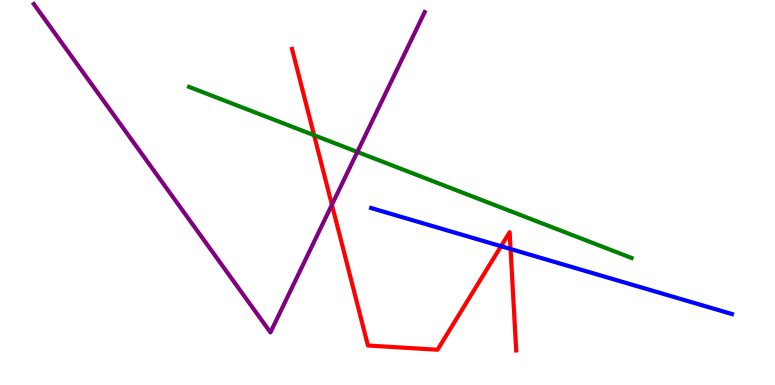[{'lines': ['blue', 'red'], 'intersections': [{'x': 6.47, 'y': 3.6}, {'x': 6.59, 'y': 3.53}]}, {'lines': ['green', 'red'], 'intersections': [{'x': 4.05, 'y': 6.49}]}, {'lines': ['purple', 'red'], 'intersections': [{'x': 4.28, 'y': 4.68}]}, {'lines': ['blue', 'green'], 'intersections': []}, {'lines': ['blue', 'purple'], 'intersections': []}, {'lines': ['green', 'purple'], 'intersections': [{'x': 4.61, 'y': 6.05}]}]